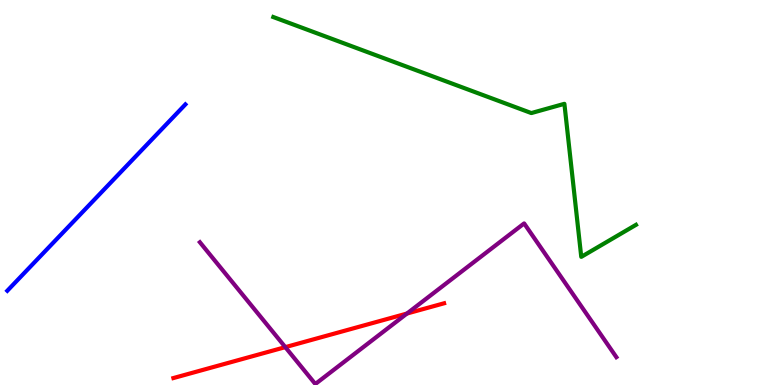[{'lines': ['blue', 'red'], 'intersections': []}, {'lines': ['green', 'red'], 'intersections': []}, {'lines': ['purple', 'red'], 'intersections': [{'x': 3.68, 'y': 0.983}, {'x': 5.25, 'y': 1.86}]}, {'lines': ['blue', 'green'], 'intersections': []}, {'lines': ['blue', 'purple'], 'intersections': []}, {'lines': ['green', 'purple'], 'intersections': []}]